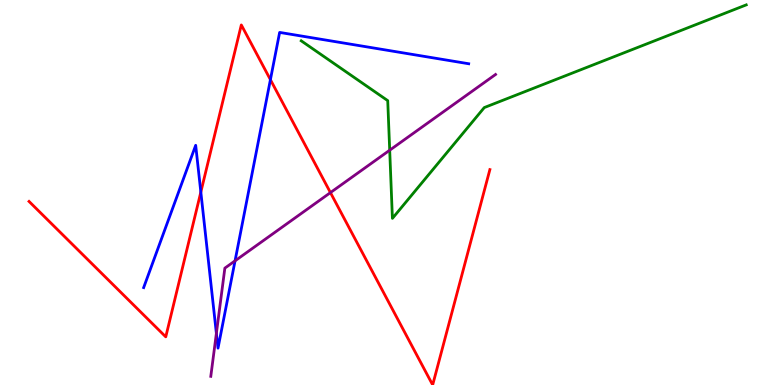[{'lines': ['blue', 'red'], 'intersections': [{'x': 2.59, 'y': 5.01}, {'x': 3.49, 'y': 7.93}]}, {'lines': ['green', 'red'], 'intersections': []}, {'lines': ['purple', 'red'], 'intersections': [{'x': 4.26, 'y': 5.0}]}, {'lines': ['blue', 'green'], 'intersections': []}, {'lines': ['blue', 'purple'], 'intersections': [{'x': 2.79, 'y': 1.34}, {'x': 3.03, 'y': 3.23}]}, {'lines': ['green', 'purple'], 'intersections': [{'x': 5.03, 'y': 6.1}]}]